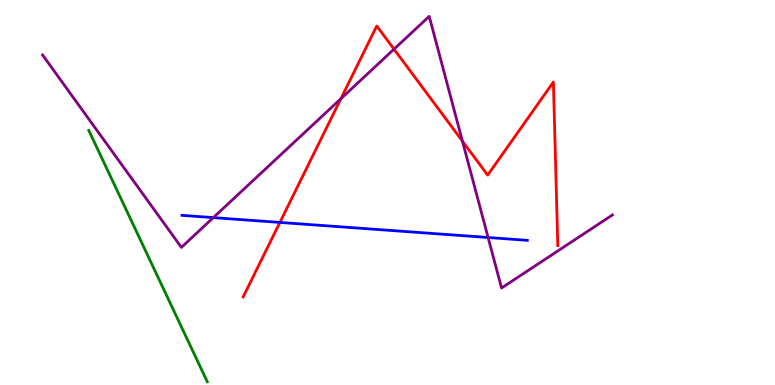[{'lines': ['blue', 'red'], 'intersections': [{'x': 3.61, 'y': 4.22}]}, {'lines': ['green', 'red'], 'intersections': []}, {'lines': ['purple', 'red'], 'intersections': [{'x': 4.4, 'y': 7.44}, {'x': 5.08, 'y': 8.72}, {'x': 5.97, 'y': 6.33}]}, {'lines': ['blue', 'green'], 'intersections': []}, {'lines': ['blue', 'purple'], 'intersections': [{'x': 2.75, 'y': 4.35}, {'x': 6.3, 'y': 3.83}]}, {'lines': ['green', 'purple'], 'intersections': []}]